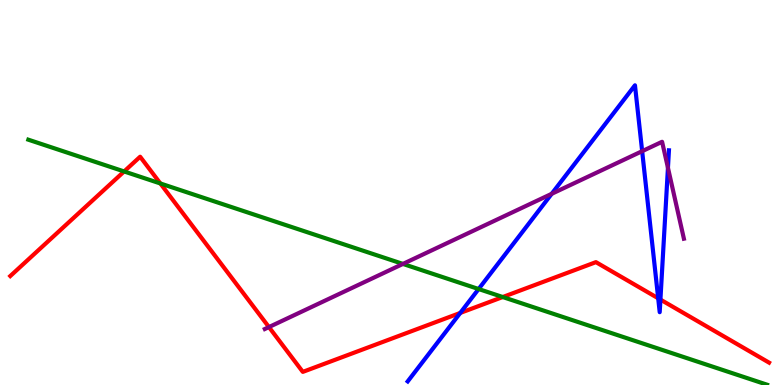[{'lines': ['blue', 'red'], 'intersections': [{'x': 5.94, 'y': 1.87}, {'x': 8.49, 'y': 2.25}, {'x': 8.52, 'y': 2.22}]}, {'lines': ['green', 'red'], 'intersections': [{'x': 1.6, 'y': 5.55}, {'x': 2.07, 'y': 5.23}, {'x': 6.49, 'y': 2.28}]}, {'lines': ['purple', 'red'], 'intersections': [{'x': 3.47, 'y': 1.5}]}, {'lines': ['blue', 'green'], 'intersections': [{'x': 6.18, 'y': 2.49}]}, {'lines': ['blue', 'purple'], 'intersections': [{'x': 7.12, 'y': 4.97}, {'x': 8.29, 'y': 6.07}, {'x': 8.62, 'y': 5.64}]}, {'lines': ['green', 'purple'], 'intersections': [{'x': 5.2, 'y': 3.14}]}]